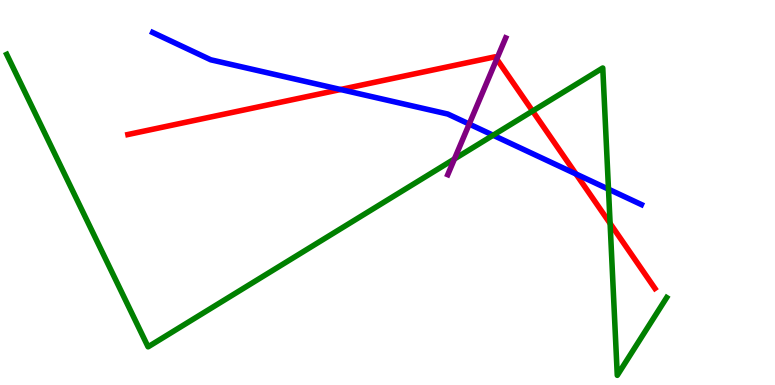[{'lines': ['blue', 'red'], 'intersections': [{'x': 4.39, 'y': 7.68}, {'x': 7.43, 'y': 5.48}]}, {'lines': ['green', 'red'], 'intersections': [{'x': 6.87, 'y': 7.12}, {'x': 7.87, 'y': 4.2}]}, {'lines': ['purple', 'red'], 'intersections': [{'x': 6.41, 'y': 8.47}]}, {'lines': ['blue', 'green'], 'intersections': [{'x': 6.36, 'y': 6.49}, {'x': 7.85, 'y': 5.09}]}, {'lines': ['blue', 'purple'], 'intersections': [{'x': 6.05, 'y': 6.78}]}, {'lines': ['green', 'purple'], 'intersections': [{'x': 5.86, 'y': 5.87}]}]